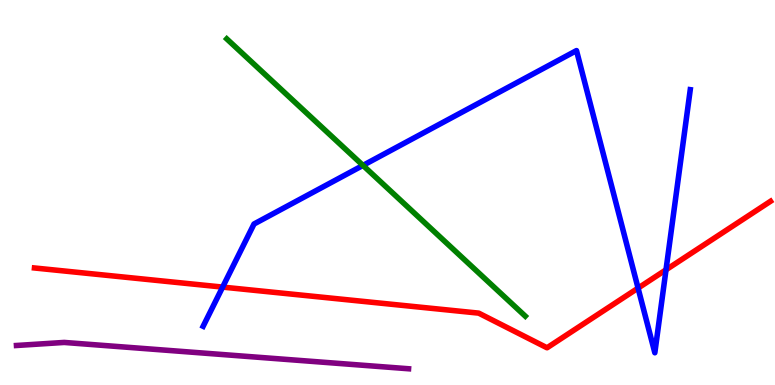[{'lines': ['blue', 'red'], 'intersections': [{'x': 2.87, 'y': 2.54}, {'x': 8.23, 'y': 2.52}, {'x': 8.59, 'y': 2.99}]}, {'lines': ['green', 'red'], 'intersections': []}, {'lines': ['purple', 'red'], 'intersections': []}, {'lines': ['blue', 'green'], 'intersections': [{'x': 4.68, 'y': 5.7}]}, {'lines': ['blue', 'purple'], 'intersections': []}, {'lines': ['green', 'purple'], 'intersections': []}]